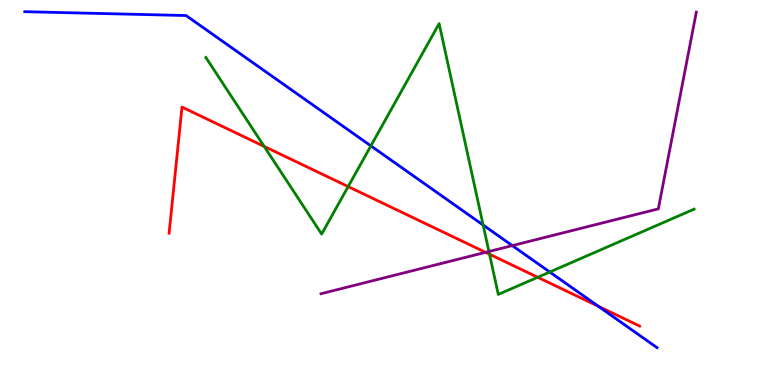[{'lines': ['blue', 'red'], 'intersections': [{'x': 7.72, 'y': 2.04}]}, {'lines': ['green', 'red'], 'intersections': [{'x': 3.41, 'y': 6.2}, {'x': 4.49, 'y': 5.15}, {'x': 6.32, 'y': 3.4}, {'x': 6.94, 'y': 2.8}]}, {'lines': ['purple', 'red'], 'intersections': [{'x': 6.27, 'y': 3.45}]}, {'lines': ['blue', 'green'], 'intersections': [{'x': 4.79, 'y': 6.21}, {'x': 6.23, 'y': 4.16}, {'x': 7.09, 'y': 2.93}]}, {'lines': ['blue', 'purple'], 'intersections': [{'x': 6.61, 'y': 3.62}]}, {'lines': ['green', 'purple'], 'intersections': [{'x': 6.31, 'y': 3.47}]}]